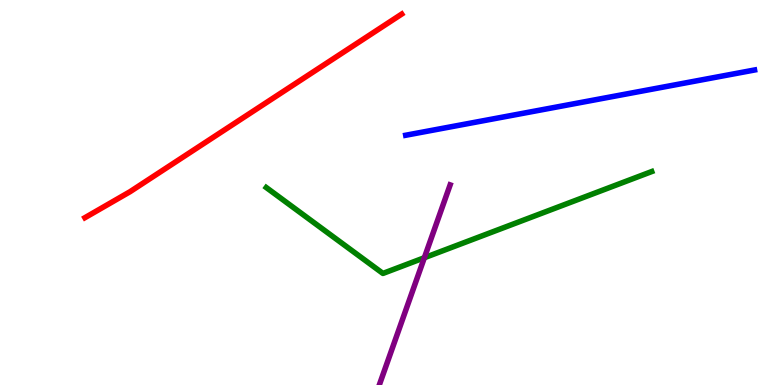[{'lines': ['blue', 'red'], 'intersections': []}, {'lines': ['green', 'red'], 'intersections': []}, {'lines': ['purple', 'red'], 'intersections': []}, {'lines': ['blue', 'green'], 'intersections': []}, {'lines': ['blue', 'purple'], 'intersections': []}, {'lines': ['green', 'purple'], 'intersections': [{'x': 5.48, 'y': 3.31}]}]